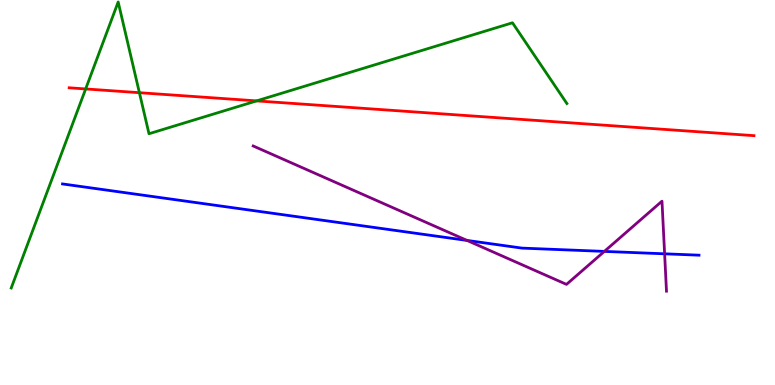[{'lines': ['blue', 'red'], 'intersections': []}, {'lines': ['green', 'red'], 'intersections': [{'x': 1.11, 'y': 7.69}, {'x': 1.8, 'y': 7.59}, {'x': 3.31, 'y': 7.38}]}, {'lines': ['purple', 'red'], 'intersections': []}, {'lines': ['blue', 'green'], 'intersections': []}, {'lines': ['blue', 'purple'], 'intersections': [{'x': 6.03, 'y': 3.76}, {'x': 7.8, 'y': 3.47}, {'x': 8.58, 'y': 3.41}]}, {'lines': ['green', 'purple'], 'intersections': []}]